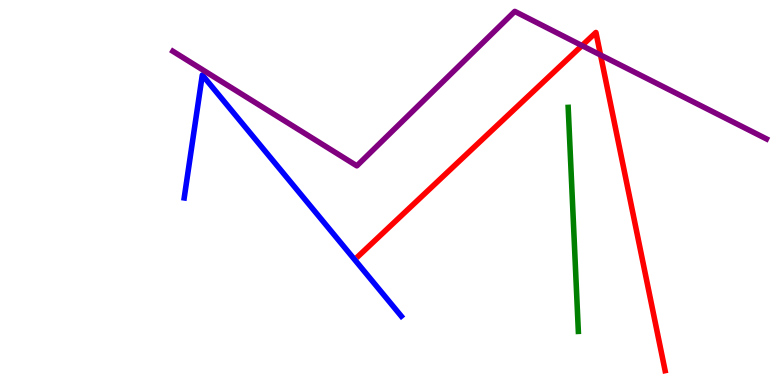[{'lines': ['blue', 'red'], 'intersections': []}, {'lines': ['green', 'red'], 'intersections': []}, {'lines': ['purple', 'red'], 'intersections': [{'x': 7.51, 'y': 8.82}, {'x': 7.75, 'y': 8.57}]}, {'lines': ['blue', 'green'], 'intersections': []}, {'lines': ['blue', 'purple'], 'intersections': []}, {'lines': ['green', 'purple'], 'intersections': []}]